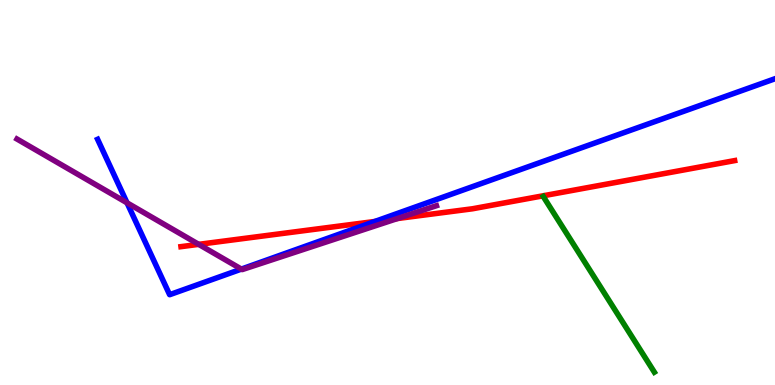[{'lines': ['blue', 'red'], 'intersections': [{'x': 4.84, 'y': 4.25}]}, {'lines': ['green', 'red'], 'intersections': []}, {'lines': ['purple', 'red'], 'intersections': [{'x': 2.56, 'y': 3.65}, {'x': 5.13, 'y': 4.32}]}, {'lines': ['blue', 'green'], 'intersections': []}, {'lines': ['blue', 'purple'], 'intersections': [{'x': 1.64, 'y': 4.73}, {'x': 3.11, 'y': 3.01}]}, {'lines': ['green', 'purple'], 'intersections': []}]